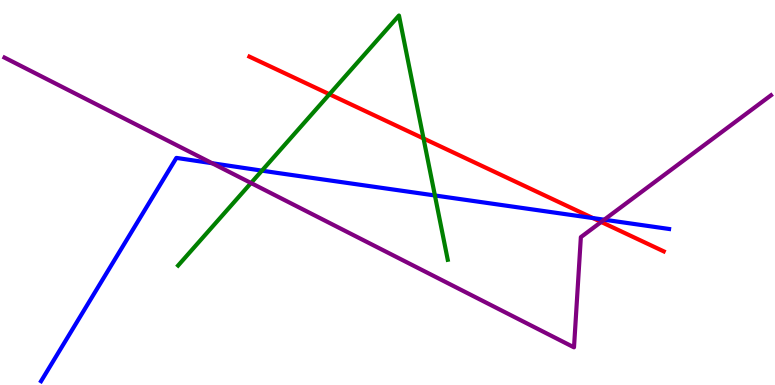[{'lines': ['blue', 'red'], 'intersections': [{'x': 7.65, 'y': 4.34}]}, {'lines': ['green', 'red'], 'intersections': [{'x': 4.25, 'y': 7.55}, {'x': 5.46, 'y': 6.4}]}, {'lines': ['purple', 'red'], 'intersections': [{'x': 7.76, 'y': 4.23}]}, {'lines': ['blue', 'green'], 'intersections': [{'x': 3.38, 'y': 5.57}, {'x': 5.61, 'y': 4.92}]}, {'lines': ['blue', 'purple'], 'intersections': [{'x': 2.74, 'y': 5.76}, {'x': 7.8, 'y': 4.29}]}, {'lines': ['green', 'purple'], 'intersections': [{'x': 3.24, 'y': 5.25}]}]